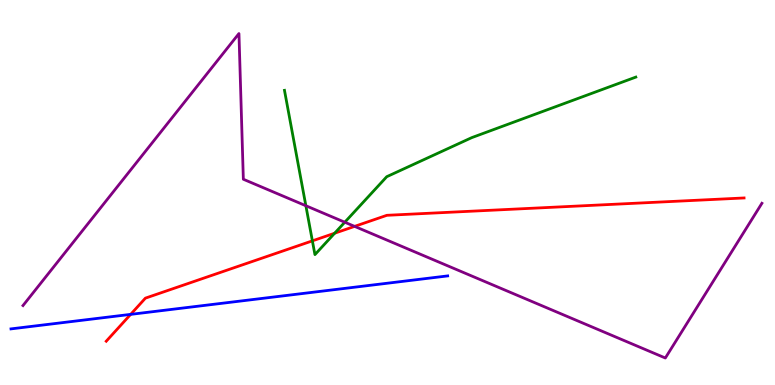[{'lines': ['blue', 'red'], 'intersections': [{'x': 1.69, 'y': 1.83}]}, {'lines': ['green', 'red'], 'intersections': [{'x': 4.03, 'y': 3.74}, {'x': 4.32, 'y': 3.94}]}, {'lines': ['purple', 'red'], 'intersections': [{'x': 4.58, 'y': 4.12}]}, {'lines': ['blue', 'green'], 'intersections': []}, {'lines': ['blue', 'purple'], 'intersections': []}, {'lines': ['green', 'purple'], 'intersections': [{'x': 3.95, 'y': 4.66}, {'x': 4.45, 'y': 4.23}]}]